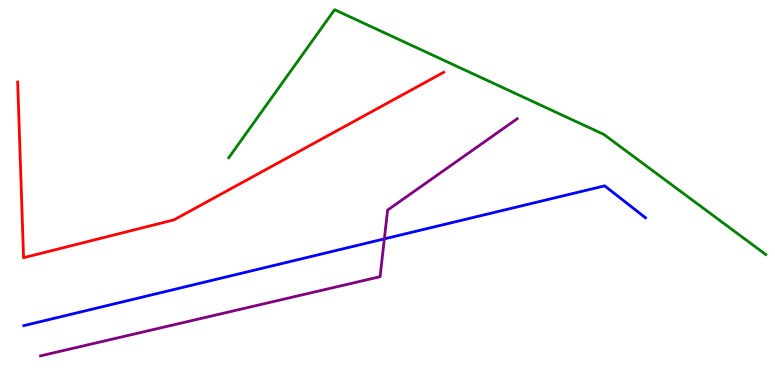[{'lines': ['blue', 'red'], 'intersections': []}, {'lines': ['green', 'red'], 'intersections': []}, {'lines': ['purple', 'red'], 'intersections': []}, {'lines': ['blue', 'green'], 'intersections': []}, {'lines': ['blue', 'purple'], 'intersections': [{'x': 4.96, 'y': 3.8}]}, {'lines': ['green', 'purple'], 'intersections': []}]